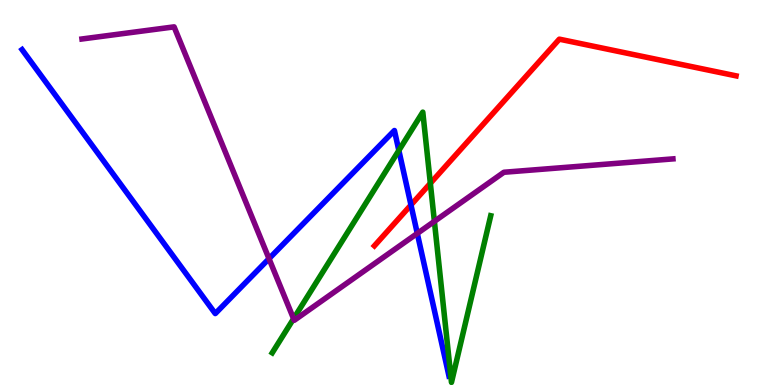[{'lines': ['blue', 'red'], 'intersections': [{'x': 5.3, 'y': 4.68}]}, {'lines': ['green', 'red'], 'intersections': [{'x': 5.55, 'y': 5.24}]}, {'lines': ['purple', 'red'], 'intersections': []}, {'lines': ['blue', 'green'], 'intersections': [{'x': 5.15, 'y': 6.09}]}, {'lines': ['blue', 'purple'], 'intersections': [{'x': 3.47, 'y': 3.28}, {'x': 5.38, 'y': 3.94}]}, {'lines': ['green', 'purple'], 'intersections': [{'x': 3.79, 'y': 1.72}, {'x': 5.6, 'y': 4.25}]}]